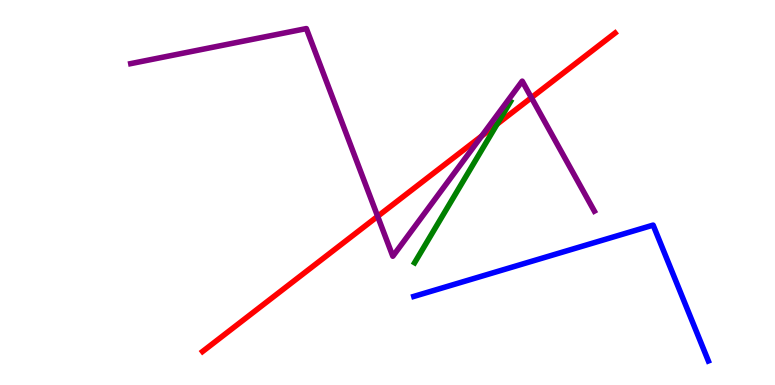[{'lines': ['blue', 'red'], 'intersections': []}, {'lines': ['green', 'red'], 'intersections': [{'x': 6.41, 'y': 6.78}]}, {'lines': ['purple', 'red'], 'intersections': [{'x': 4.87, 'y': 4.38}, {'x': 6.21, 'y': 6.47}, {'x': 6.86, 'y': 7.46}]}, {'lines': ['blue', 'green'], 'intersections': []}, {'lines': ['blue', 'purple'], 'intersections': []}, {'lines': ['green', 'purple'], 'intersections': []}]